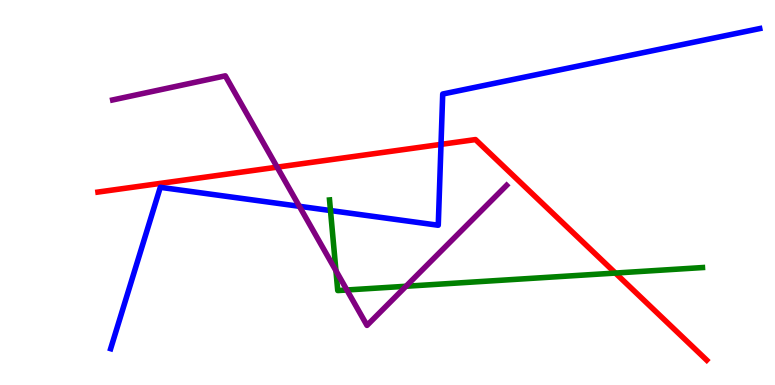[{'lines': ['blue', 'red'], 'intersections': [{'x': 5.69, 'y': 6.25}]}, {'lines': ['green', 'red'], 'intersections': [{'x': 7.94, 'y': 2.91}]}, {'lines': ['purple', 'red'], 'intersections': [{'x': 3.58, 'y': 5.66}]}, {'lines': ['blue', 'green'], 'intersections': [{'x': 4.26, 'y': 4.53}]}, {'lines': ['blue', 'purple'], 'intersections': [{'x': 3.86, 'y': 4.64}]}, {'lines': ['green', 'purple'], 'intersections': [{'x': 4.33, 'y': 2.97}, {'x': 4.48, 'y': 2.47}, {'x': 5.24, 'y': 2.56}]}]